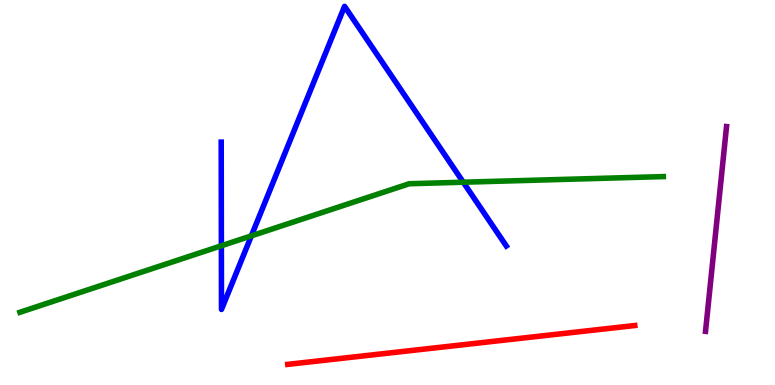[{'lines': ['blue', 'red'], 'intersections': []}, {'lines': ['green', 'red'], 'intersections': []}, {'lines': ['purple', 'red'], 'intersections': []}, {'lines': ['blue', 'green'], 'intersections': [{'x': 2.86, 'y': 3.62}, {'x': 3.24, 'y': 3.87}, {'x': 5.98, 'y': 5.27}]}, {'lines': ['blue', 'purple'], 'intersections': []}, {'lines': ['green', 'purple'], 'intersections': []}]